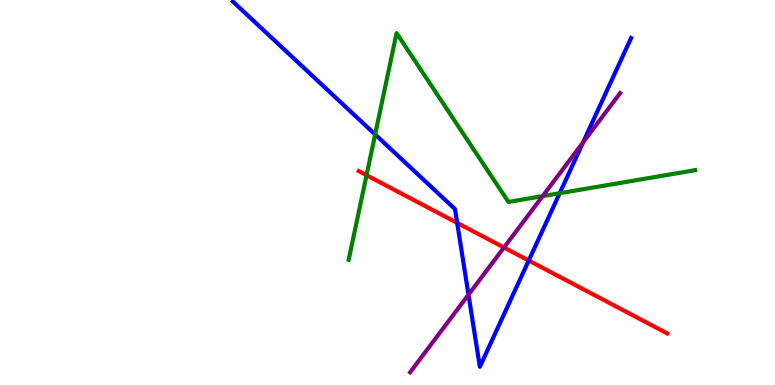[{'lines': ['blue', 'red'], 'intersections': [{'x': 5.9, 'y': 4.21}, {'x': 6.82, 'y': 3.23}]}, {'lines': ['green', 'red'], 'intersections': [{'x': 4.73, 'y': 5.45}]}, {'lines': ['purple', 'red'], 'intersections': [{'x': 6.5, 'y': 3.57}]}, {'lines': ['blue', 'green'], 'intersections': [{'x': 4.84, 'y': 6.51}, {'x': 7.22, 'y': 4.98}]}, {'lines': ['blue', 'purple'], 'intersections': [{'x': 6.05, 'y': 2.35}, {'x': 7.52, 'y': 6.3}]}, {'lines': ['green', 'purple'], 'intersections': [{'x': 7.0, 'y': 4.91}]}]